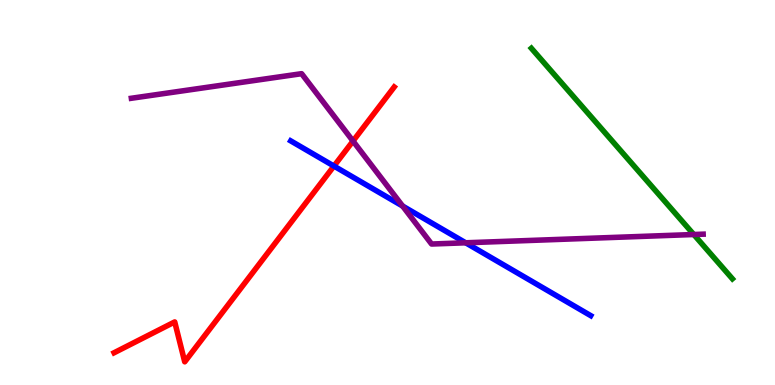[{'lines': ['blue', 'red'], 'intersections': [{'x': 4.31, 'y': 5.69}]}, {'lines': ['green', 'red'], 'intersections': []}, {'lines': ['purple', 'red'], 'intersections': [{'x': 4.56, 'y': 6.34}]}, {'lines': ['blue', 'green'], 'intersections': []}, {'lines': ['blue', 'purple'], 'intersections': [{'x': 5.2, 'y': 4.65}, {'x': 6.01, 'y': 3.69}]}, {'lines': ['green', 'purple'], 'intersections': [{'x': 8.95, 'y': 3.91}]}]